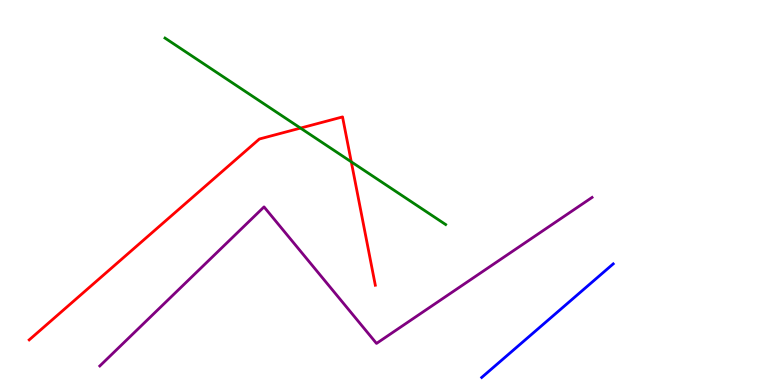[{'lines': ['blue', 'red'], 'intersections': []}, {'lines': ['green', 'red'], 'intersections': [{'x': 3.88, 'y': 6.67}, {'x': 4.53, 'y': 5.8}]}, {'lines': ['purple', 'red'], 'intersections': []}, {'lines': ['blue', 'green'], 'intersections': []}, {'lines': ['blue', 'purple'], 'intersections': []}, {'lines': ['green', 'purple'], 'intersections': []}]